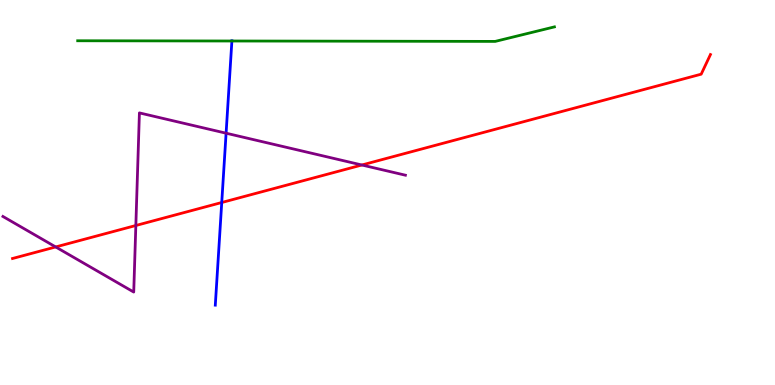[{'lines': ['blue', 'red'], 'intersections': [{'x': 2.86, 'y': 4.74}]}, {'lines': ['green', 'red'], 'intersections': []}, {'lines': ['purple', 'red'], 'intersections': [{'x': 0.718, 'y': 3.59}, {'x': 1.75, 'y': 4.14}, {'x': 4.67, 'y': 5.71}]}, {'lines': ['blue', 'green'], 'intersections': [{'x': 2.99, 'y': 8.94}]}, {'lines': ['blue', 'purple'], 'intersections': [{'x': 2.92, 'y': 6.54}]}, {'lines': ['green', 'purple'], 'intersections': []}]